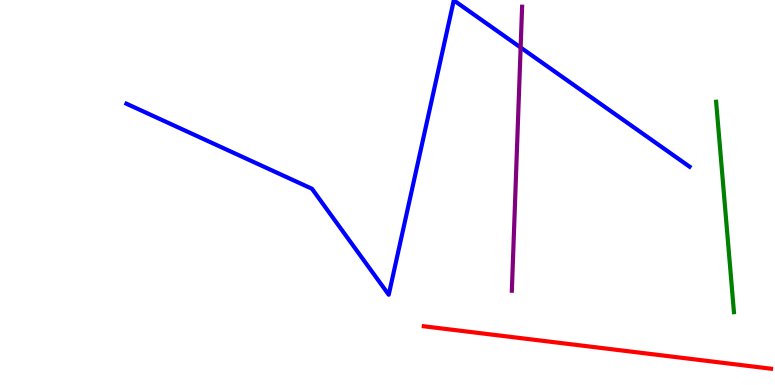[{'lines': ['blue', 'red'], 'intersections': []}, {'lines': ['green', 'red'], 'intersections': []}, {'lines': ['purple', 'red'], 'intersections': []}, {'lines': ['blue', 'green'], 'intersections': []}, {'lines': ['blue', 'purple'], 'intersections': [{'x': 6.72, 'y': 8.77}]}, {'lines': ['green', 'purple'], 'intersections': []}]